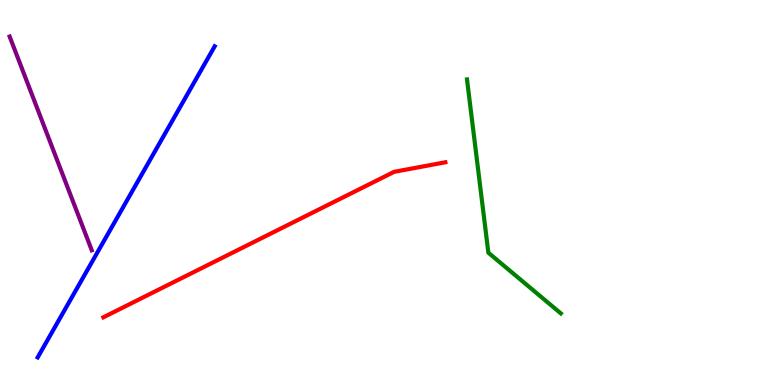[{'lines': ['blue', 'red'], 'intersections': []}, {'lines': ['green', 'red'], 'intersections': []}, {'lines': ['purple', 'red'], 'intersections': []}, {'lines': ['blue', 'green'], 'intersections': []}, {'lines': ['blue', 'purple'], 'intersections': []}, {'lines': ['green', 'purple'], 'intersections': []}]